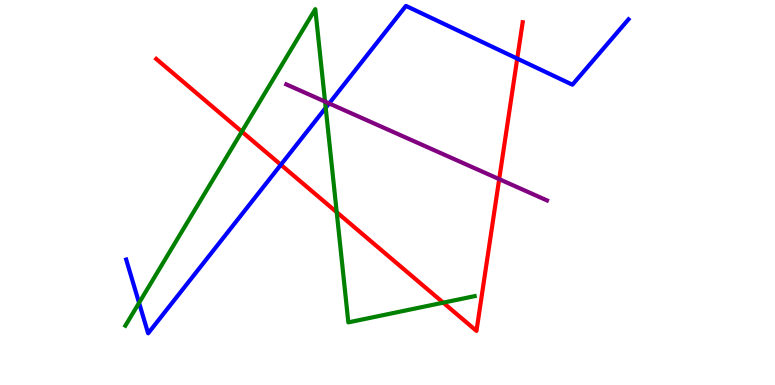[{'lines': ['blue', 'red'], 'intersections': [{'x': 3.62, 'y': 5.72}, {'x': 6.67, 'y': 8.48}]}, {'lines': ['green', 'red'], 'intersections': [{'x': 3.12, 'y': 6.58}, {'x': 4.34, 'y': 4.49}, {'x': 5.72, 'y': 2.14}]}, {'lines': ['purple', 'red'], 'intersections': [{'x': 6.44, 'y': 5.35}]}, {'lines': ['blue', 'green'], 'intersections': [{'x': 1.79, 'y': 2.13}, {'x': 4.2, 'y': 7.2}]}, {'lines': ['blue', 'purple'], 'intersections': [{'x': 4.25, 'y': 7.31}]}, {'lines': ['green', 'purple'], 'intersections': [{'x': 4.19, 'y': 7.36}]}]